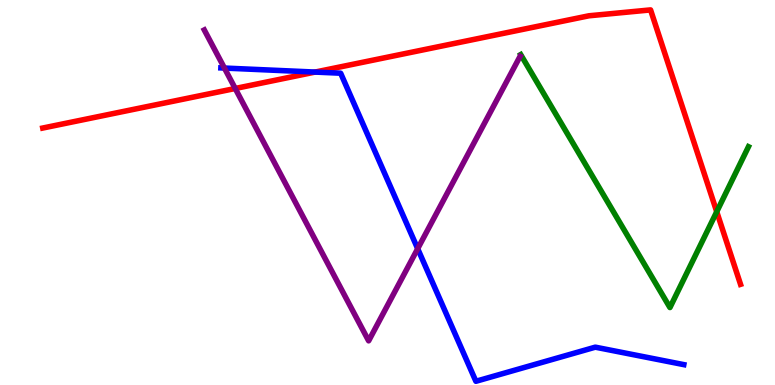[{'lines': ['blue', 'red'], 'intersections': [{'x': 4.07, 'y': 8.13}]}, {'lines': ['green', 'red'], 'intersections': [{'x': 9.25, 'y': 4.5}]}, {'lines': ['purple', 'red'], 'intersections': [{'x': 3.04, 'y': 7.7}]}, {'lines': ['blue', 'green'], 'intersections': []}, {'lines': ['blue', 'purple'], 'intersections': [{'x': 2.9, 'y': 8.23}, {'x': 5.39, 'y': 3.54}]}, {'lines': ['green', 'purple'], 'intersections': []}]